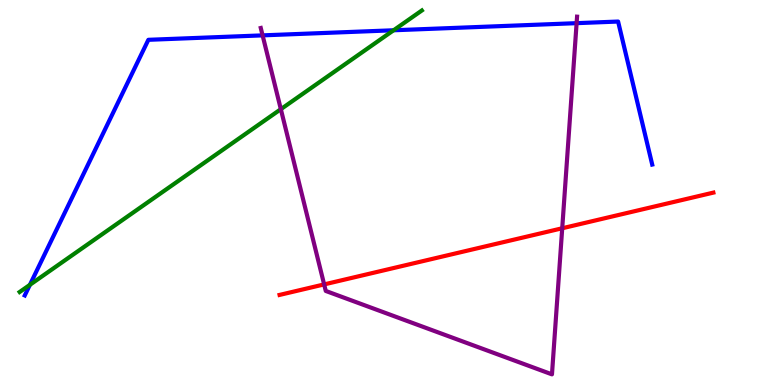[{'lines': ['blue', 'red'], 'intersections': []}, {'lines': ['green', 'red'], 'intersections': []}, {'lines': ['purple', 'red'], 'intersections': [{'x': 4.18, 'y': 2.61}, {'x': 7.25, 'y': 4.07}]}, {'lines': ['blue', 'green'], 'intersections': [{'x': 0.386, 'y': 2.6}, {'x': 5.08, 'y': 9.21}]}, {'lines': ['blue', 'purple'], 'intersections': [{'x': 3.39, 'y': 9.08}, {'x': 7.44, 'y': 9.4}]}, {'lines': ['green', 'purple'], 'intersections': [{'x': 3.62, 'y': 7.16}]}]